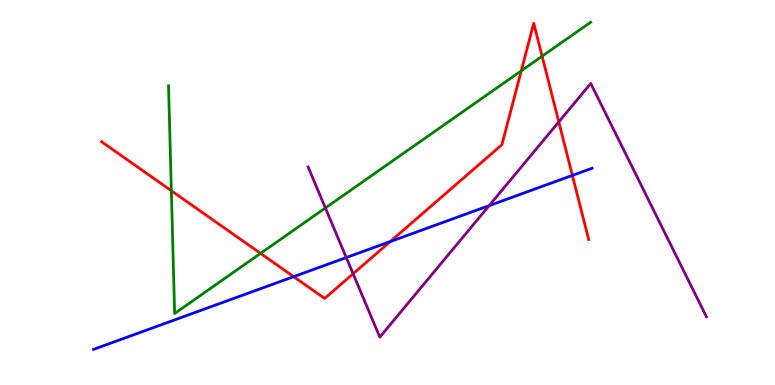[{'lines': ['blue', 'red'], 'intersections': [{'x': 3.79, 'y': 2.81}, {'x': 5.04, 'y': 3.73}, {'x': 7.39, 'y': 5.44}]}, {'lines': ['green', 'red'], 'intersections': [{'x': 2.21, 'y': 5.05}, {'x': 3.36, 'y': 3.42}, {'x': 6.73, 'y': 8.16}, {'x': 6.99, 'y': 8.54}]}, {'lines': ['purple', 'red'], 'intersections': [{'x': 4.56, 'y': 2.89}, {'x': 7.21, 'y': 6.83}]}, {'lines': ['blue', 'green'], 'intersections': []}, {'lines': ['blue', 'purple'], 'intersections': [{'x': 4.47, 'y': 3.31}, {'x': 6.31, 'y': 4.66}]}, {'lines': ['green', 'purple'], 'intersections': [{'x': 4.2, 'y': 4.6}]}]